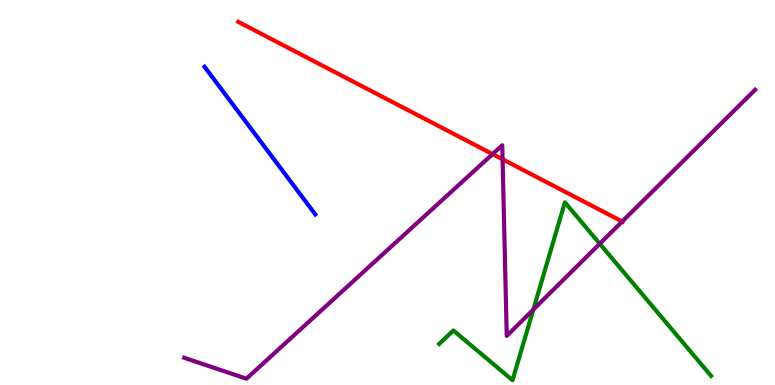[{'lines': ['blue', 'red'], 'intersections': []}, {'lines': ['green', 'red'], 'intersections': []}, {'lines': ['purple', 'red'], 'intersections': [{'x': 6.36, 'y': 6.0}, {'x': 6.49, 'y': 5.86}, {'x': 8.03, 'y': 4.25}]}, {'lines': ['blue', 'green'], 'intersections': []}, {'lines': ['blue', 'purple'], 'intersections': []}, {'lines': ['green', 'purple'], 'intersections': [{'x': 6.88, 'y': 1.96}, {'x': 7.74, 'y': 3.67}]}]